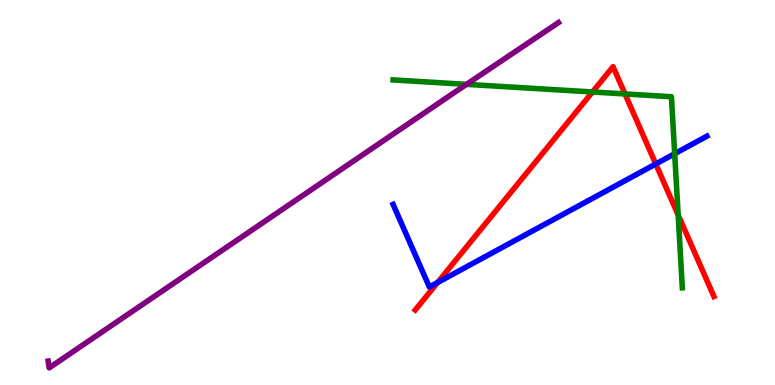[{'lines': ['blue', 'red'], 'intersections': [{'x': 5.65, 'y': 2.66}, {'x': 8.46, 'y': 5.74}]}, {'lines': ['green', 'red'], 'intersections': [{'x': 7.64, 'y': 7.61}, {'x': 8.06, 'y': 7.56}, {'x': 8.75, 'y': 4.42}]}, {'lines': ['purple', 'red'], 'intersections': []}, {'lines': ['blue', 'green'], 'intersections': [{'x': 8.71, 'y': 6.01}]}, {'lines': ['blue', 'purple'], 'intersections': []}, {'lines': ['green', 'purple'], 'intersections': [{'x': 6.02, 'y': 7.81}]}]